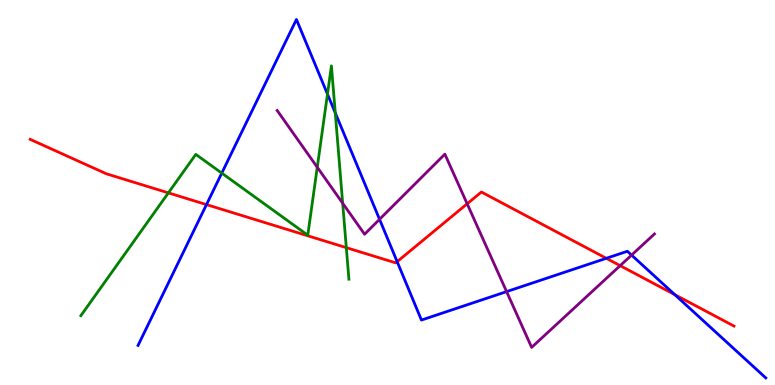[{'lines': ['blue', 'red'], 'intersections': [{'x': 2.66, 'y': 4.69}, {'x': 5.12, 'y': 3.2}, {'x': 7.82, 'y': 3.29}, {'x': 8.71, 'y': 2.35}]}, {'lines': ['green', 'red'], 'intersections': [{'x': 2.17, 'y': 4.99}, {'x': 4.47, 'y': 3.57}]}, {'lines': ['purple', 'red'], 'intersections': [{'x': 6.03, 'y': 4.71}, {'x': 8.0, 'y': 3.1}]}, {'lines': ['blue', 'green'], 'intersections': [{'x': 2.86, 'y': 5.5}, {'x': 4.23, 'y': 7.56}, {'x': 4.33, 'y': 7.07}]}, {'lines': ['blue', 'purple'], 'intersections': [{'x': 4.9, 'y': 4.3}, {'x': 6.54, 'y': 2.43}, {'x': 8.15, 'y': 3.37}]}, {'lines': ['green', 'purple'], 'intersections': [{'x': 4.09, 'y': 5.66}, {'x': 4.42, 'y': 4.72}]}]